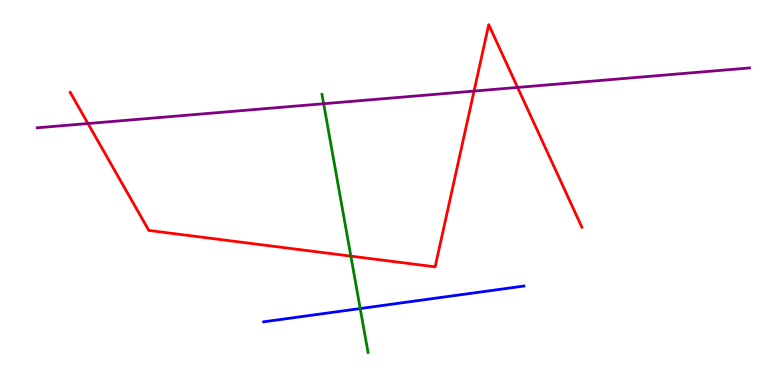[{'lines': ['blue', 'red'], 'intersections': []}, {'lines': ['green', 'red'], 'intersections': [{'x': 4.53, 'y': 3.35}]}, {'lines': ['purple', 'red'], 'intersections': [{'x': 1.13, 'y': 6.79}, {'x': 6.12, 'y': 7.63}, {'x': 6.68, 'y': 7.73}]}, {'lines': ['blue', 'green'], 'intersections': [{'x': 4.65, 'y': 1.99}]}, {'lines': ['blue', 'purple'], 'intersections': []}, {'lines': ['green', 'purple'], 'intersections': [{'x': 4.18, 'y': 7.31}]}]